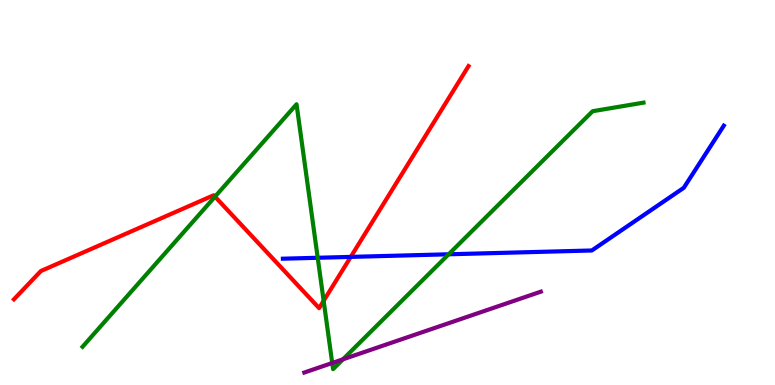[{'lines': ['blue', 'red'], 'intersections': [{'x': 4.53, 'y': 3.33}]}, {'lines': ['green', 'red'], 'intersections': [{'x': 2.77, 'y': 4.89}, {'x': 4.18, 'y': 2.19}]}, {'lines': ['purple', 'red'], 'intersections': []}, {'lines': ['blue', 'green'], 'intersections': [{'x': 4.1, 'y': 3.3}, {'x': 5.79, 'y': 3.4}]}, {'lines': ['blue', 'purple'], 'intersections': []}, {'lines': ['green', 'purple'], 'intersections': [{'x': 4.29, 'y': 0.572}, {'x': 4.43, 'y': 0.667}]}]